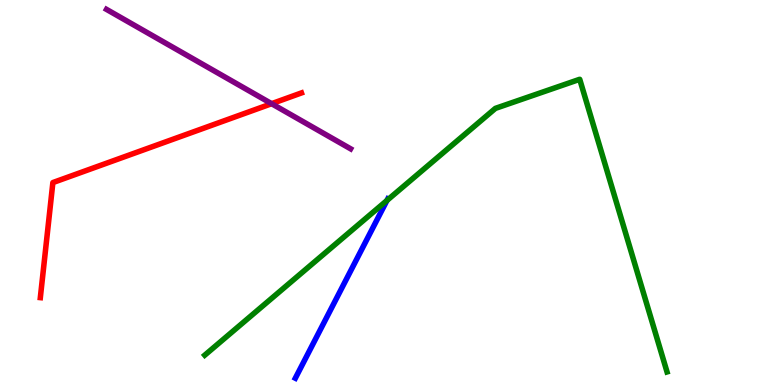[{'lines': ['blue', 'red'], 'intersections': []}, {'lines': ['green', 'red'], 'intersections': []}, {'lines': ['purple', 'red'], 'intersections': [{'x': 3.5, 'y': 7.31}]}, {'lines': ['blue', 'green'], 'intersections': [{'x': 4.99, 'y': 4.79}]}, {'lines': ['blue', 'purple'], 'intersections': []}, {'lines': ['green', 'purple'], 'intersections': []}]